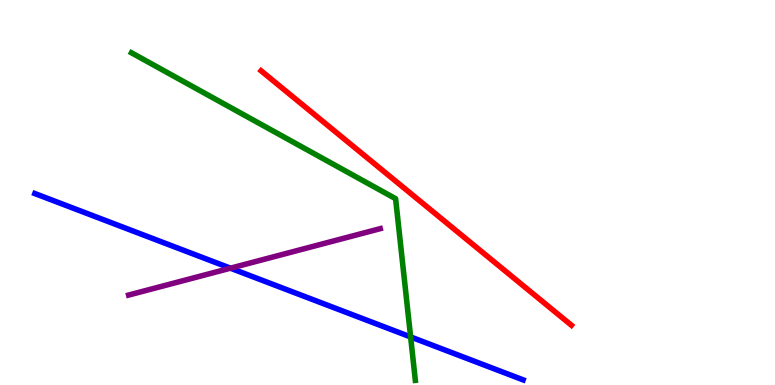[{'lines': ['blue', 'red'], 'intersections': []}, {'lines': ['green', 'red'], 'intersections': []}, {'lines': ['purple', 'red'], 'intersections': []}, {'lines': ['blue', 'green'], 'intersections': [{'x': 5.3, 'y': 1.25}]}, {'lines': ['blue', 'purple'], 'intersections': [{'x': 2.97, 'y': 3.03}]}, {'lines': ['green', 'purple'], 'intersections': []}]